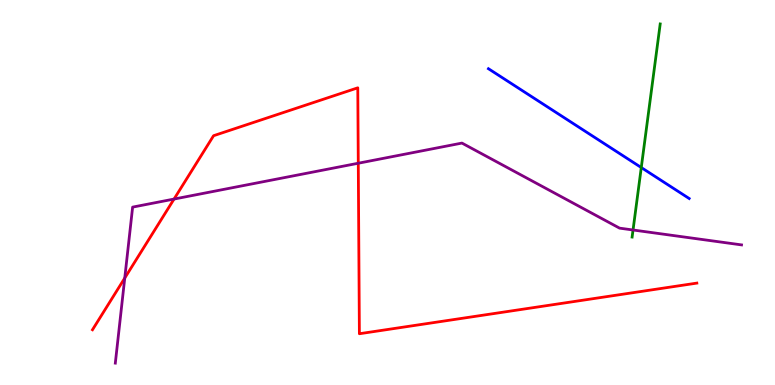[{'lines': ['blue', 'red'], 'intersections': []}, {'lines': ['green', 'red'], 'intersections': []}, {'lines': ['purple', 'red'], 'intersections': [{'x': 1.61, 'y': 2.78}, {'x': 2.25, 'y': 4.83}, {'x': 4.62, 'y': 5.76}]}, {'lines': ['blue', 'green'], 'intersections': [{'x': 8.27, 'y': 5.65}]}, {'lines': ['blue', 'purple'], 'intersections': []}, {'lines': ['green', 'purple'], 'intersections': [{'x': 8.17, 'y': 4.03}]}]